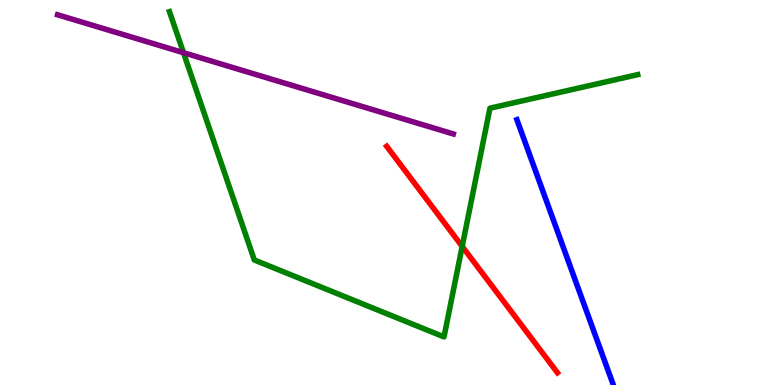[{'lines': ['blue', 'red'], 'intersections': []}, {'lines': ['green', 'red'], 'intersections': [{'x': 5.96, 'y': 3.6}]}, {'lines': ['purple', 'red'], 'intersections': []}, {'lines': ['blue', 'green'], 'intersections': []}, {'lines': ['blue', 'purple'], 'intersections': []}, {'lines': ['green', 'purple'], 'intersections': [{'x': 2.37, 'y': 8.63}]}]